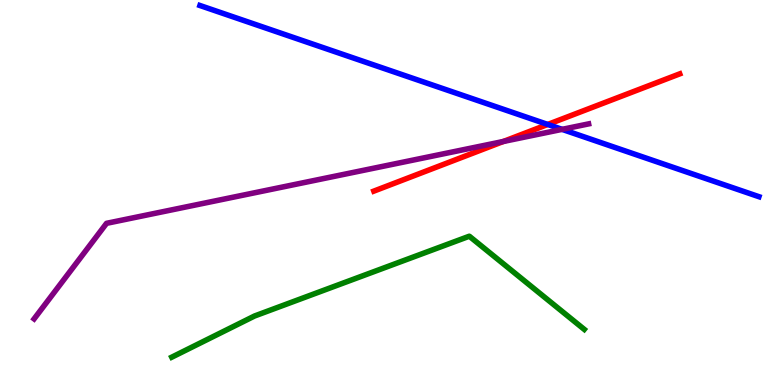[{'lines': ['blue', 'red'], 'intersections': [{'x': 7.07, 'y': 6.77}]}, {'lines': ['green', 'red'], 'intersections': []}, {'lines': ['purple', 'red'], 'intersections': [{'x': 6.49, 'y': 6.33}]}, {'lines': ['blue', 'green'], 'intersections': []}, {'lines': ['blue', 'purple'], 'intersections': [{'x': 7.25, 'y': 6.64}]}, {'lines': ['green', 'purple'], 'intersections': []}]